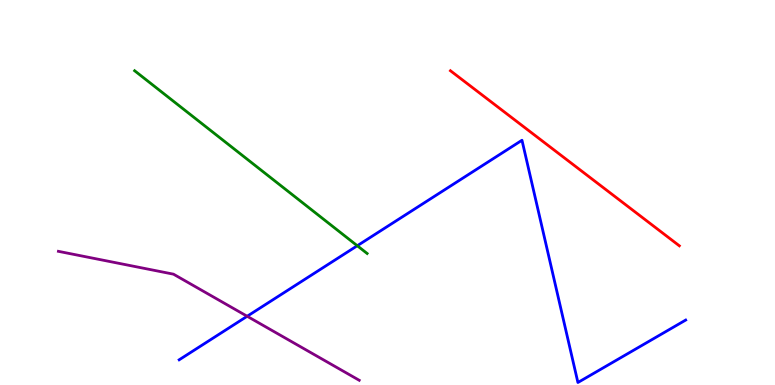[{'lines': ['blue', 'red'], 'intersections': []}, {'lines': ['green', 'red'], 'intersections': []}, {'lines': ['purple', 'red'], 'intersections': []}, {'lines': ['blue', 'green'], 'intersections': [{'x': 4.61, 'y': 3.62}]}, {'lines': ['blue', 'purple'], 'intersections': [{'x': 3.19, 'y': 1.79}]}, {'lines': ['green', 'purple'], 'intersections': []}]